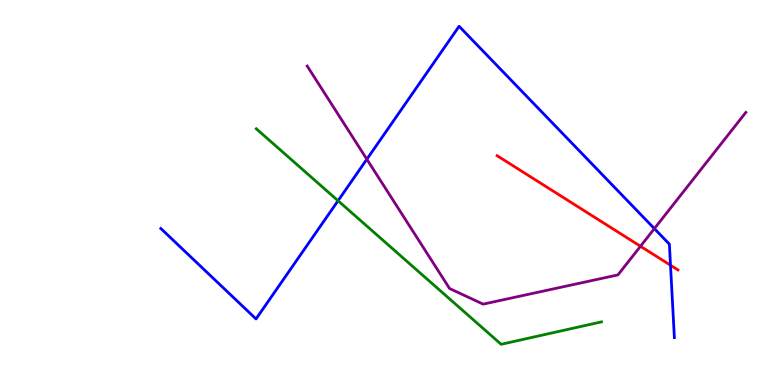[{'lines': ['blue', 'red'], 'intersections': [{'x': 8.65, 'y': 3.11}]}, {'lines': ['green', 'red'], 'intersections': []}, {'lines': ['purple', 'red'], 'intersections': [{'x': 8.26, 'y': 3.6}]}, {'lines': ['blue', 'green'], 'intersections': [{'x': 4.36, 'y': 4.79}]}, {'lines': ['blue', 'purple'], 'intersections': [{'x': 4.73, 'y': 5.86}, {'x': 8.44, 'y': 4.06}]}, {'lines': ['green', 'purple'], 'intersections': []}]